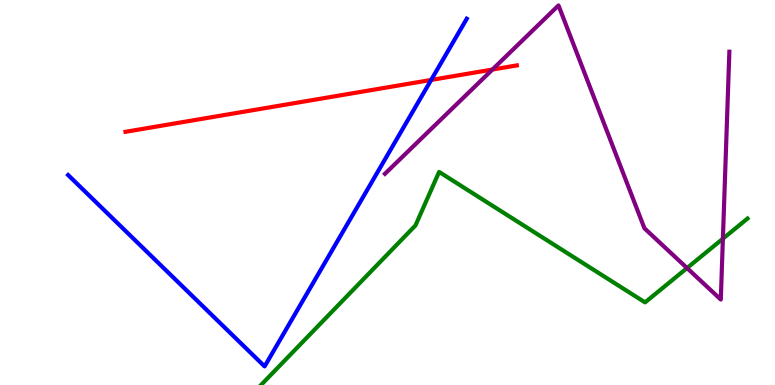[{'lines': ['blue', 'red'], 'intersections': [{'x': 5.56, 'y': 7.92}]}, {'lines': ['green', 'red'], 'intersections': []}, {'lines': ['purple', 'red'], 'intersections': [{'x': 6.35, 'y': 8.19}]}, {'lines': ['blue', 'green'], 'intersections': []}, {'lines': ['blue', 'purple'], 'intersections': []}, {'lines': ['green', 'purple'], 'intersections': [{'x': 8.86, 'y': 3.04}, {'x': 9.33, 'y': 3.8}]}]